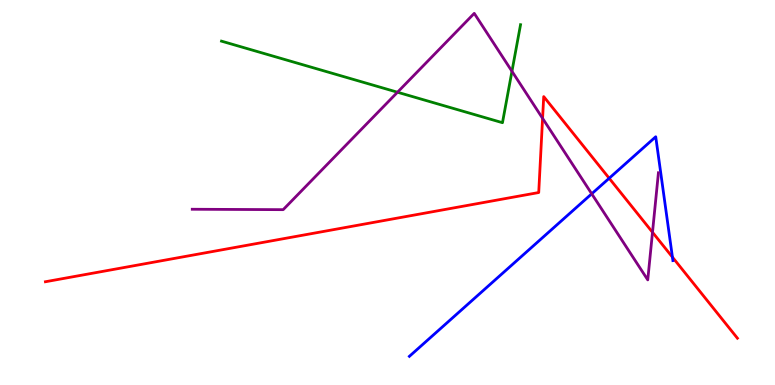[{'lines': ['blue', 'red'], 'intersections': [{'x': 7.86, 'y': 5.37}, {'x': 8.68, 'y': 3.32}]}, {'lines': ['green', 'red'], 'intersections': []}, {'lines': ['purple', 'red'], 'intersections': [{'x': 7.0, 'y': 6.93}, {'x': 8.42, 'y': 3.97}]}, {'lines': ['blue', 'green'], 'intersections': []}, {'lines': ['blue', 'purple'], 'intersections': [{'x': 7.64, 'y': 4.97}]}, {'lines': ['green', 'purple'], 'intersections': [{'x': 5.13, 'y': 7.6}, {'x': 6.61, 'y': 8.15}]}]